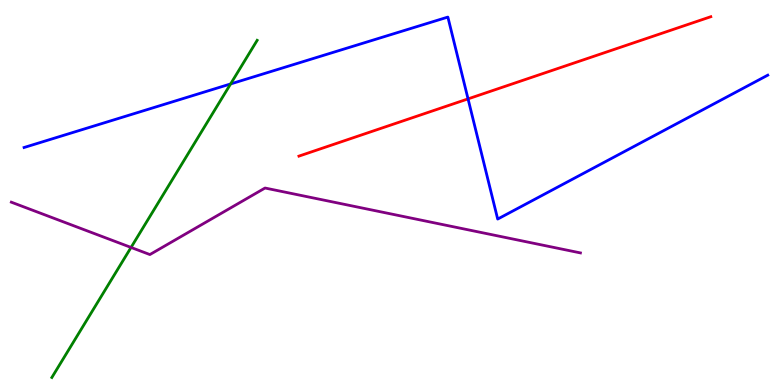[{'lines': ['blue', 'red'], 'intersections': [{'x': 6.04, 'y': 7.43}]}, {'lines': ['green', 'red'], 'intersections': []}, {'lines': ['purple', 'red'], 'intersections': []}, {'lines': ['blue', 'green'], 'intersections': [{'x': 2.98, 'y': 7.82}]}, {'lines': ['blue', 'purple'], 'intersections': []}, {'lines': ['green', 'purple'], 'intersections': [{'x': 1.69, 'y': 3.57}]}]